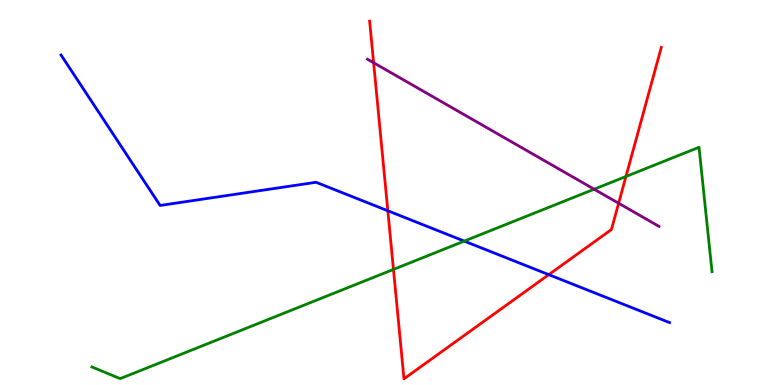[{'lines': ['blue', 'red'], 'intersections': [{'x': 5.0, 'y': 4.53}, {'x': 7.08, 'y': 2.87}]}, {'lines': ['green', 'red'], 'intersections': [{'x': 5.08, 'y': 3.0}, {'x': 8.08, 'y': 5.42}]}, {'lines': ['purple', 'red'], 'intersections': [{'x': 4.82, 'y': 8.37}, {'x': 7.98, 'y': 4.72}]}, {'lines': ['blue', 'green'], 'intersections': [{'x': 5.99, 'y': 3.74}]}, {'lines': ['blue', 'purple'], 'intersections': []}, {'lines': ['green', 'purple'], 'intersections': [{'x': 7.67, 'y': 5.09}]}]